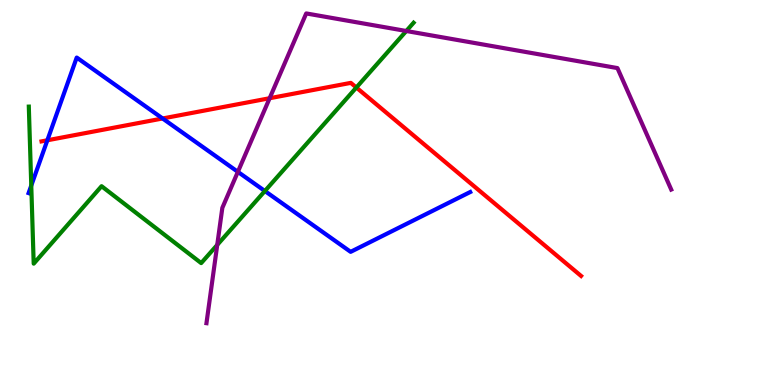[{'lines': ['blue', 'red'], 'intersections': [{'x': 0.611, 'y': 6.36}, {'x': 2.1, 'y': 6.92}]}, {'lines': ['green', 'red'], 'intersections': [{'x': 4.6, 'y': 7.73}]}, {'lines': ['purple', 'red'], 'intersections': [{'x': 3.48, 'y': 7.45}]}, {'lines': ['blue', 'green'], 'intersections': [{'x': 0.403, 'y': 5.18}, {'x': 3.42, 'y': 5.04}]}, {'lines': ['blue', 'purple'], 'intersections': [{'x': 3.07, 'y': 5.54}]}, {'lines': ['green', 'purple'], 'intersections': [{'x': 2.8, 'y': 3.64}, {'x': 5.24, 'y': 9.19}]}]